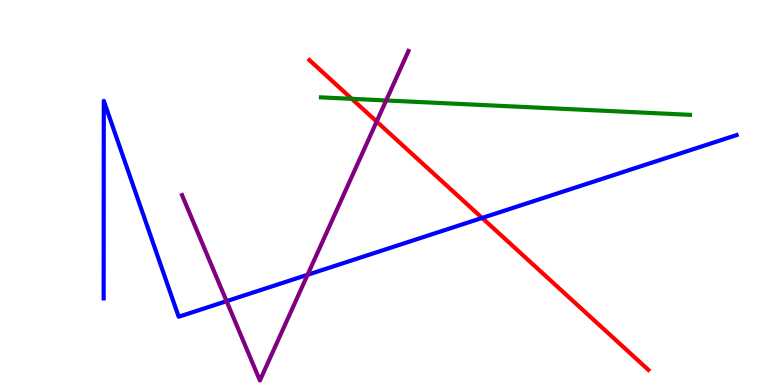[{'lines': ['blue', 'red'], 'intersections': [{'x': 6.22, 'y': 4.34}]}, {'lines': ['green', 'red'], 'intersections': [{'x': 4.54, 'y': 7.43}]}, {'lines': ['purple', 'red'], 'intersections': [{'x': 4.86, 'y': 6.84}]}, {'lines': ['blue', 'green'], 'intersections': []}, {'lines': ['blue', 'purple'], 'intersections': [{'x': 2.92, 'y': 2.18}, {'x': 3.97, 'y': 2.86}]}, {'lines': ['green', 'purple'], 'intersections': [{'x': 4.98, 'y': 7.39}]}]